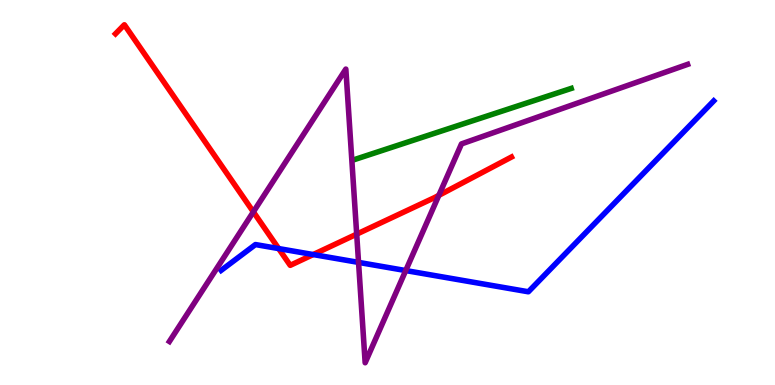[{'lines': ['blue', 'red'], 'intersections': [{'x': 3.6, 'y': 3.54}, {'x': 4.04, 'y': 3.39}]}, {'lines': ['green', 'red'], 'intersections': []}, {'lines': ['purple', 'red'], 'intersections': [{'x': 3.27, 'y': 4.5}, {'x': 4.6, 'y': 3.92}, {'x': 5.66, 'y': 4.93}]}, {'lines': ['blue', 'green'], 'intersections': []}, {'lines': ['blue', 'purple'], 'intersections': [{'x': 4.63, 'y': 3.18}, {'x': 5.24, 'y': 2.97}]}, {'lines': ['green', 'purple'], 'intersections': []}]